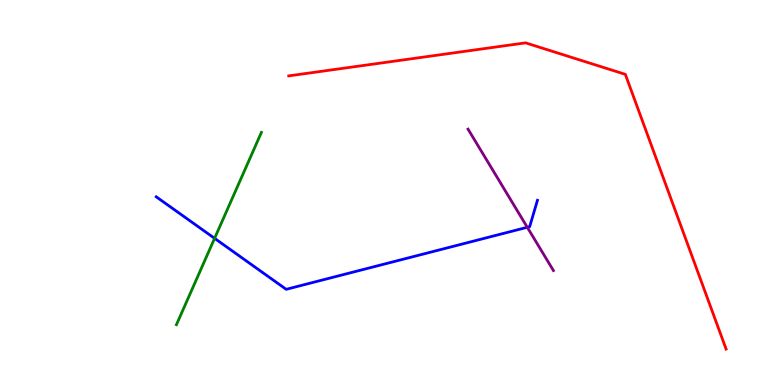[{'lines': ['blue', 'red'], 'intersections': []}, {'lines': ['green', 'red'], 'intersections': []}, {'lines': ['purple', 'red'], 'intersections': []}, {'lines': ['blue', 'green'], 'intersections': [{'x': 2.77, 'y': 3.81}]}, {'lines': ['blue', 'purple'], 'intersections': [{'x': 6.8, 'y': 4.1}]}, {'lines': ['green', 'purple'], 'intersections': []}]